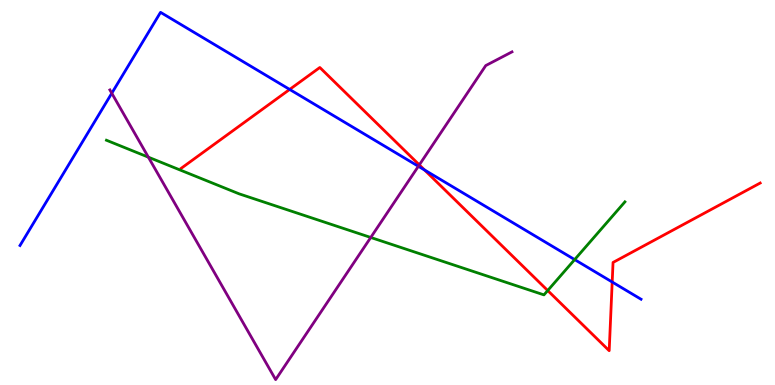[{'lines': ['blue', 'red'], 'intersections': [{'x': 3.74, 'y': 7.68}, {'x': 5.48, 'y': 5.59}, {'x': 7.9, 'y': 2.68}]}, {'lines': ['green', 'red'], 'intersections': [{'x': 7.07, 'y': 2.45}]}, {'lines': ['purple', 'red'], 'intersections': [{'x': 5.41, 'y': 5.72}]}, {'lines': ['blue', 'green'], 'intersections': [{'x': 7.41, 'y': 3.26}]}, {'lines': ['blue', 'purple'], 'intersections': [{'x': 1.44, 'y': 7.58}, {'x': 5.4, 'y': 5.68}]}, {'lines': ['green', 'purple'], 'intersections': [{'x': 1.91, 'y': 5.92}, {'x': 4.78, 'y': 3.83}]}]